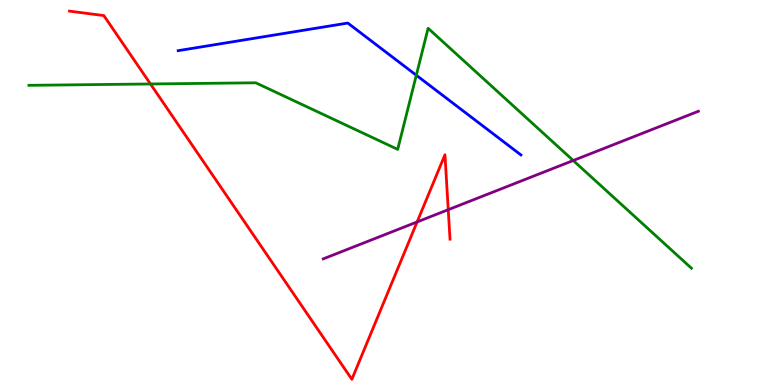[{'lines': ['blue', 'red'], 'intersections': []}, {'lines': ['green', 'red'], 'intersections': [{'x': 1.94, 'y': 7.82}]}, {'lines': ['purple', 'red'], 'intersections': [{'x': 5.38, 'y': 4.24}, {'x': 5.78, 'y': 4.55}]}, {'lines': ['blue', 'green'], 'intersections': [{'x': 5.37, 'y': 8.05}]}, {'lines': ['blue', 'purple'], 'intersections': []}, {'lines': ['green', 'purple'], 'intersections': [{'x': 7.4, 'y': 5.83}]}]